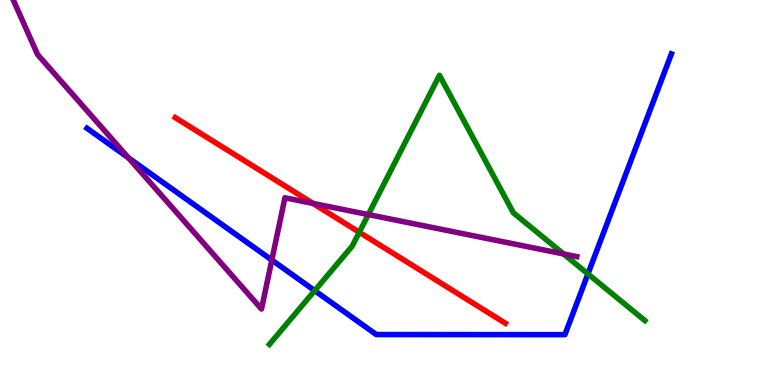[{'lines': ['blue', 'red'], 'intersections': []}, {'lines': ['green', 'red'], 'intersections': [{'x': 4.64, 'y': 3.97}]}, {'lines': ['purple', 'red'], 'intersections': [{'x': 4.04, 'y': 4.72}]}, {'lines': ['blue', 'green'], 'intersections': [{'x': 4.06, 'y': 2.45}, {'x': 7.59, 'y': 2.89}]}, {'lines': ['blue', 'purple'], 'intersections': [{'x': 1.66, 'y': 5.9}, {'x': 3.51, 'y': 3.25}]}, {'lines': ['green', 'purple'], 'intersections': [{'x': 4.75, 'y': 4.43}, {'x': 7.27, 'y': 3.4}]}]